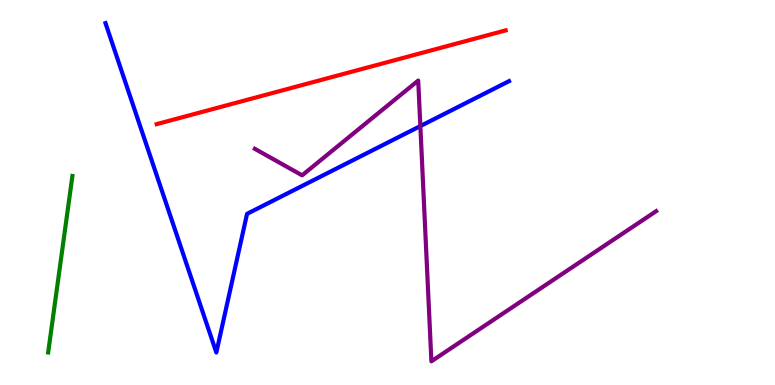[{'lines': ['blue', 'red'], 'intersections': []}, {'lines': ['green', 'red'], 'intersections': []}, {'lines': ['purple', 'red'], 'intersections': []}, {'lines': ['blue', 'green'], 'intersections': []}, {'lines': ['blue', 'purple'], 'intersections': [{'x': 5.42, 'y': 6.73}]}, {'lines': ['green', 'purple'], 'intersections': []}]